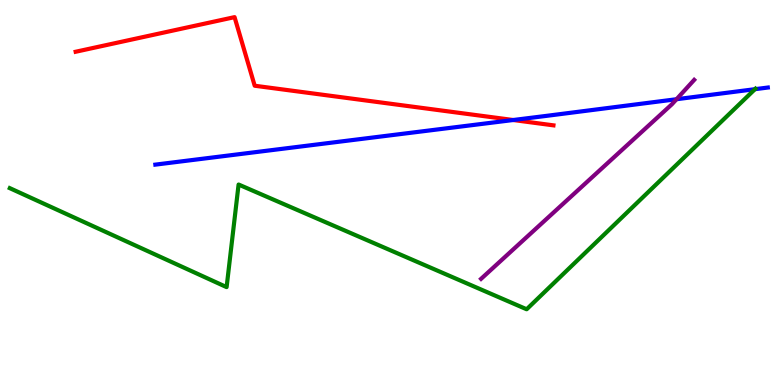[{'lines': ['blue', 'red'], 'intersections': [{'x': 6.62, 'y': 6.88}]}, {'lines': ['green', 'red'], 'intersections': []}, {'lines': ['purple', 'red'], 'intersections': []}, {'lines': ['blue', 'green'], 'intersections': [{'x': 9.74, 'y': 7.68}]}, {'lines': ['blue', 'purple'], 'intersections': [{'x': 8.73, 'y': 7.42}]}, {'lines': ['green', 'purple'], 'intersections': []}]